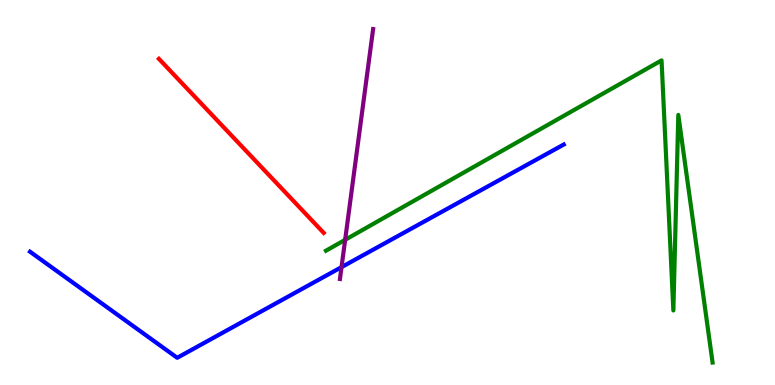[{'lines': ['blue', 'red'], 'intersections': []}, {'lines': ['green', 'red'], 'intersections': []}, {'lines': ['purple', 'red'], 'intersections': []}, {'lines': ['blue', 'green'], 'intersections': []}, {'lines': ['blue', 'purple'], 'intersections': [{'x': 4.41, 'y': 3.06}]}, {'lines': ['green', 'purple'], 'intersections': [{'x': 4.45, 'y': 3.77}]}]